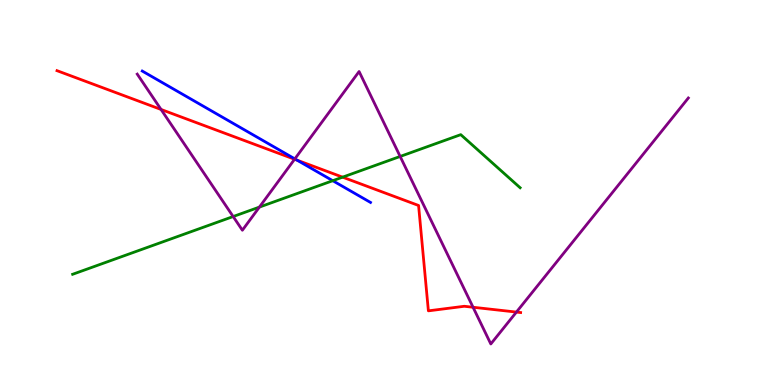[{'lines': ['blue', 'red'], 'intersections': [{'x': 3.83, 'y': 5.84}]}, {'lines': ['green', 'red'], 'intersections': [{'x': 4.42, 'y': 5.4}]}, {'lines': ['purple', 'red'], 'intersections': [{'x': 2.08, 'y': 7.16}, {'x': 3.8, 'y': 5.86}, {'x': 6.1, 'y': 2.02}, {'x': 6.66, 'y': 1.89}]}, {'lines': ['blue', 'green'], 'intersections': [{'x': 4.29, 'y': 5.31}]}, {'lines': ['blue', 'purple'], 'intersections': [{'x': 3.8, 'y': 5.87}]}, {'lines': ['green', 'purple'], 'intersections': [{'x': 3.01, 'y': 4.38}, {'x': 3.35, 'y': 4.62}, {'x': 5.16, 'y': 5.94}]}]